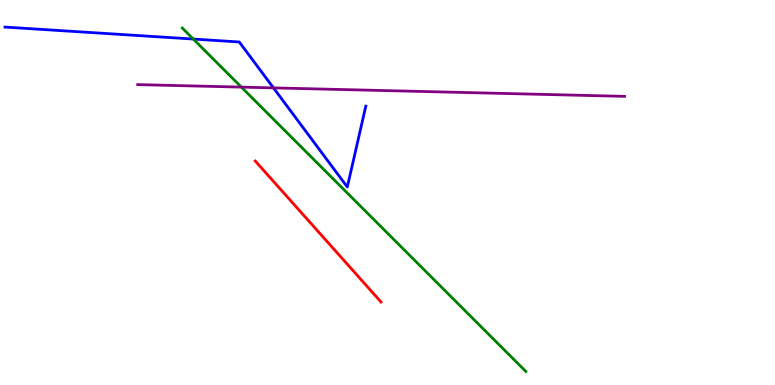[{'lines': ['blue', 'red'], 'intersections': []}, {'lines': ['green', 'red'], 'intersections': []}, {'lines': ['purple', 'red'], 'intersections': []}, {'lines': ['blue', 'green'], 'intersections': [{'x': 2.49, 'y': 8.99}]}, {'lines': ['blue', 'purple'], 'intersections': [{'x': 3.53, 'y': 7.72}]}, {'lines': ['green', 'purple'], 'intersections': [{'x': 3.11, 'y': 7.74}]}]